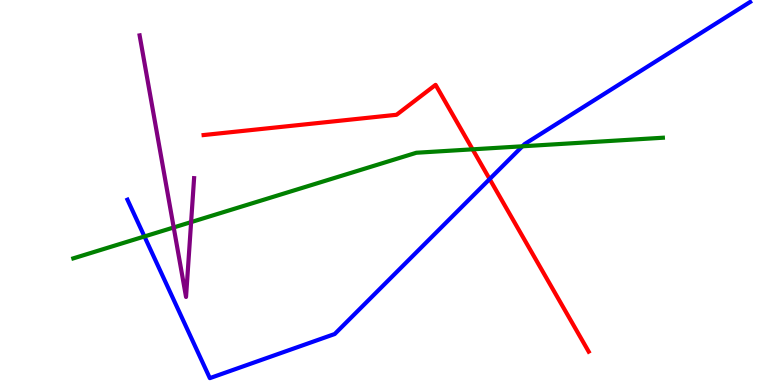[{'lines': ['blue', 'red'], 'intersections': [{'x': 6.32, 'y': 5.35}]}, {'lines': ['green', 'red'], 'intersections': [{'x': 6.1, 'y': 6.12}]}, {'lines': ['purple', 'red'], 'intersections': []}, {'lines': ['blue', 'green'], 'intersections': [{'x': 1.86, 'y': 3.86}, {'x': 6.74, 'y': 6.2}]}, {'lines': ['blue', 'purple'], 'intersections': []}, {'lines': ['green', 'purple'], 'intersections': [{'x': 2.24, 'y': 4.09}, {'x': 2.47, 'y': 4.23}]}]